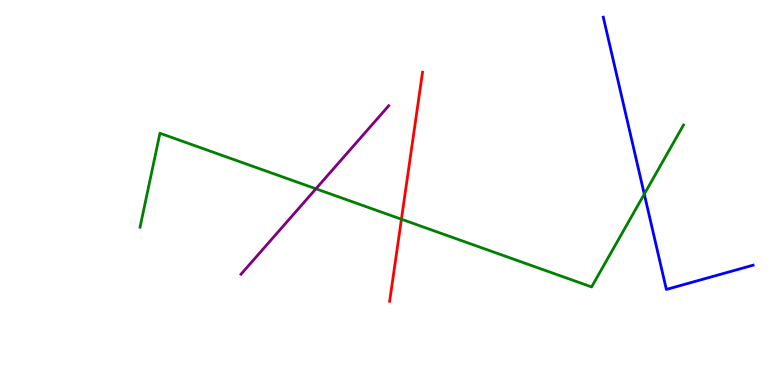[{'lines': ['blue', 'red'], 'intersections': []}, {'lines': ['green', 'red'], 'intersections': [{'x': 5.18, 'y': 4.31}]}, {'lines': ['purple', 'red'], 'intersections': []}, {'lines': ['blue', 'green'], 'intersections': [{'x': 8.31, 'y': 4.96}]}, {'lines': ['blue', 'purple'], 'intersections': []}, {'lines': ['green', 'purple'], 'intersections': [{'x': 4.08, 'y': 5.1}]}]